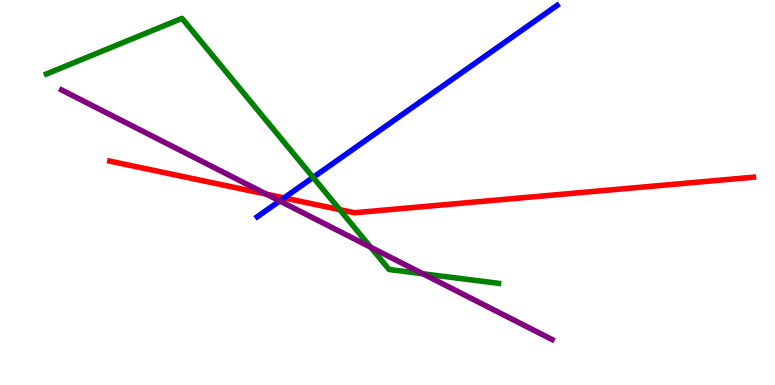[{'lines': ['blue', 'red'], 'intersections': [{'x': 3.67, 'y': 4.86}]}, {'lines': ['green', 'red'], 'intersections': [{'x': 4.38, 'y': 4.55}]}, {'lines': ['purple', 'red'], 'intersections': [{'x': 3.44, 'y': 4.96}]}, {'lines': ['blue', 'green'], 'intersections': [{'x': 4.04, 'y': 5.39}]}, {'lines': ['blue', 'purple'], 'intersections': [{'x': 3.61, 'y': 4.78}]}, {'lines': ['green', 'purple'], 'intersections': [{'x': 4.78, 'y': 3.58}, {'x': 5.46, 'y': 2.89}]}]